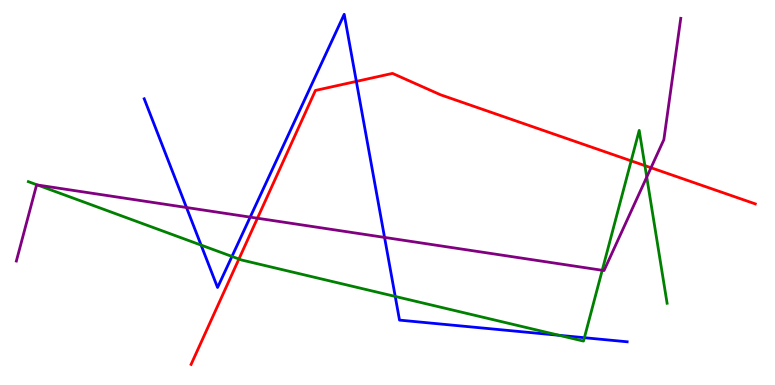[{'lines': ['blue', 'red'], 'intersections': [{'x': 4.6, 'y': 7.89}]}, {'lines': ['green', 'red'], 'intersections': [{'x': 3.08, 'y': 3.27}, {'x': 8.14, 'y': 5.82}, {'x': 8.32, 'y': 5.7}]}, {'lines': ['purple', 'red'], 'intersections': [{'x': 3.32, 'y': 4.33}, {'x': 8.4, 'y': 5.64}]}, {'lines': ['blue', 'green'], 'intersections': [{'x': 2.59, 'y': 3.63}, {'x': 2.99, 'y': 3.34}, {'x': 5.1, 'y': 2.3}, {'x': 7.21, 'y': 1.29}, {'x': 7.54, 'y': 1.23}]}, {'lines': ['blue', 'purple'], 'intersections': [{'x': 2.41, 'y': 4.61}, {'x': 3.23, 'y': 4.36}, {'x': 4.96, 'y': 3.83}]}, {'lines': ['green', 'purple'], 'intersections': [{'x': 0.484, 'y': 5.19}, {'x': 7.77, 'y': 2.98}, {'x': 8.35, 'y': 5.4}]}]